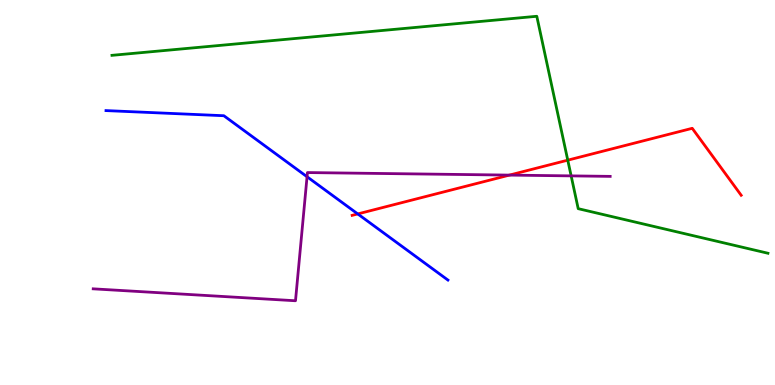[{'lines': ['blue', 'red'], 'intersections': [{'x': 4.62, 'y': 4.44}]}, {'lines': ['green', 'red'], 'intersections': [{'x': 7.33, 'y': 5.84}]}, {'lines': ['purple', 'red'], 'intersections': [{'x': 6.57, 'y': 5.45}]}, {'lines': ['blue', 'green'], 'intersections': []}, {'lines': ['blue', 'purple'], 'intersections': [{'x': 3.96, 'y': 5.41}]}, {'lines': ['green', 'purple'], 'intersections': [{'x': 7.37, 'y': 5.43}]}]